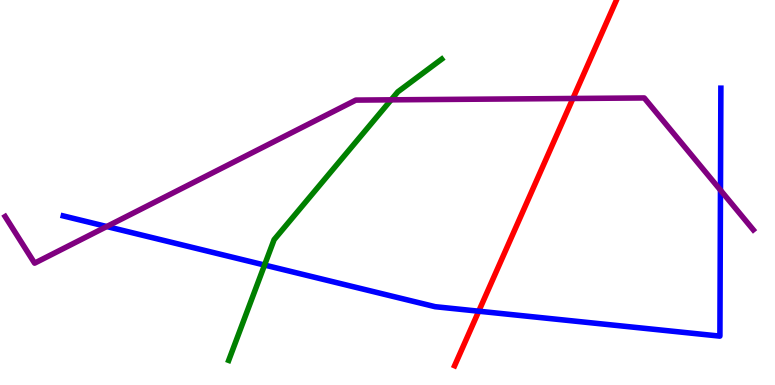[{'lines': ['blue', 'red'], 'intersections': [{'x': 6.18, 'y': 1.92}]}, {'lines': ['green', 'red'], 'intersections': []}, {'lines': ['purple', 'red'], 'intersections': [{'x': 7.39, 'y': 7.44}]}, {'lines': ['blue', 'green'], 'intersections': [{'x': 3.41, 'y': 3.12}]}, {'lines': ['blue', 'purple'], 'intersections': [{'x': 1.38, 'y': 4.12}, {'x': 9.3, 'y': 5.06}]}, {'lines': ['green', 'purple'], 'intersections': [{'x': 5.05, 'y': 7.41}]}]